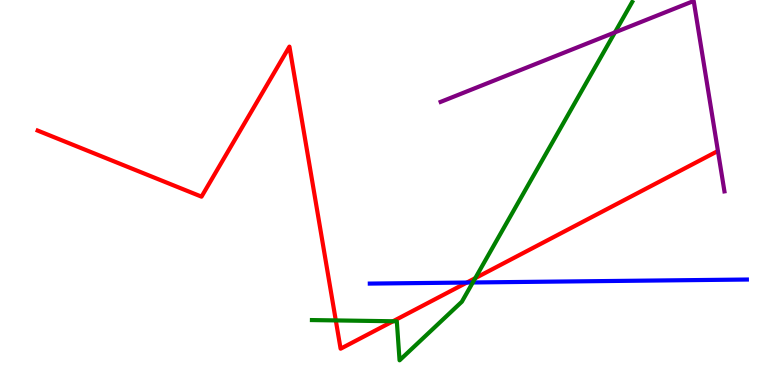[{'lines': ['blue', 'red'], 'intersections': [{'x': 6.02, 'y': 2.66}]}, {'lines': ['green', 'red'], 'intersections': [{'x': 4.33, 'y': 1.68}, {'x': 5.07, 'y': 1.66}, {'x': 6.13, 'y': 2.77}]}, {'lines': ['purple', 'red'], 'intersections': []}, {'lines': ['blue', 'green'], 'intersections': [{'x': 6.1, 'y': 2.66}]}, {'lines': ['blue', 'purple'], 'intersections': []}, {'lines': ['green', 'purple'], 'intersections': [{'x': 7.93, 'y': 9.16}]}]